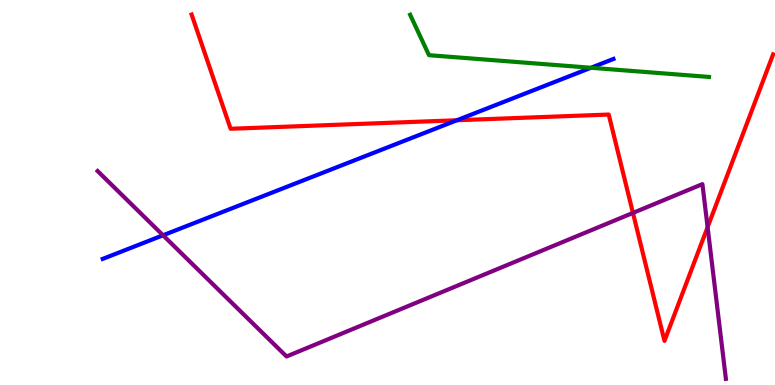[{'lines': ['blue', 'red'], 'intersections': [{'x': 5.89, 'y': 6.88}]}, {'lines': ['green', 'red'], 'intersections': []}, {'lines': ['purple', 'red'], 'intersections': [{'x': 8.17, 'y': 4.47}, {'x': 9.13, 'y': 4.1}]}, {'lines': ['blue', 'green'], 'intersections': [{'x': 7.63, 'y': 8.24}]}, {'lines': ['blue', 'purple'], 'intersections': [{'x': 2.1, 'y': 3.89}]}, {'lines': ['green', 'purple'], 'intersections': []}]